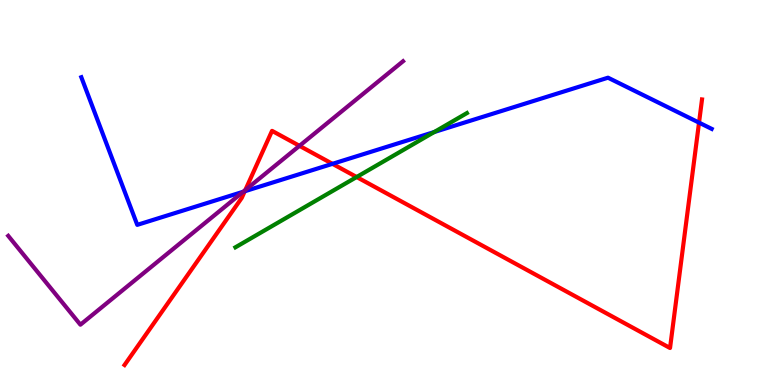[{'lines': ['blue', 'red'], 'intersections': [{'x': 3.16, 'y': 5.03}, {'x': 4.29, 'y': 5.74}, {'x': 9.02, 'y': 6.81}]}, {'lines': ['green', 'red'], 'intersections': [{'x': 4.6, 'y': 5.4}]}, {'lines': ['purple', 'red'], 'intersections': [{'x': 3.17, 'y': 5.06}, {'x': 3.86, 'y': 6.21}]}, {'lines': ['blue', 'green'], 'intersections': [{'x': 5.6, 'y': 6.57}]}, {'lines': ['blue', 'purple'], 'intersections': [{'x': 3.14, 'y': 5.02}]}, {'lines': ['green', 'purple'], 'intersections': []}]